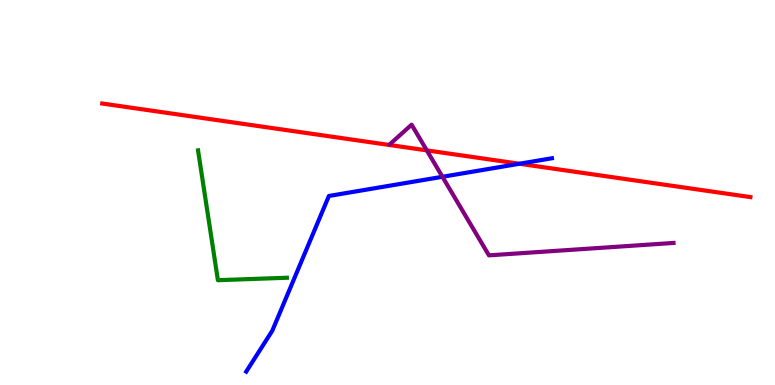[{'lines': ['blue', 'red'], 'intersections': [{'x': 6.7, 'y': 5.75}]}, {'lines': ['green', 'red'], 'intersections': []}, {'lines': ['purple', 'red'], 'intersections': [{'x': 5.51, 'y': 6.09}]}, {'lines': ['blue', 'green'], 'intersections': []}, {'lines': ['blue', 'purple'], 'intersections': [{'x': 5.71, 'y': 5.41}]}, {'lines': ['green', 'purple'], 'intersections': []}]